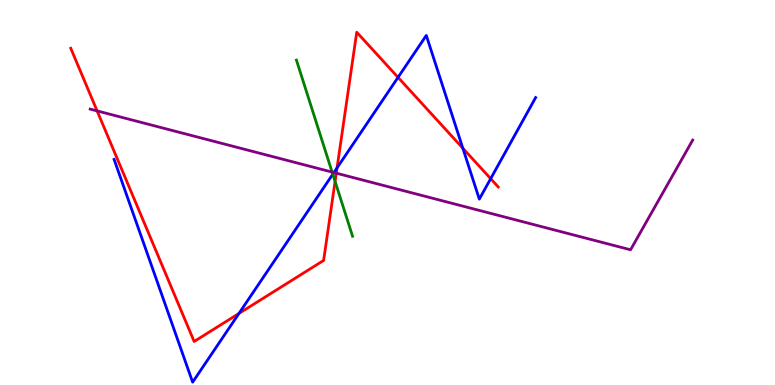[{'lines': ['blue', 'red'], 'intersections': [{'x': 3.08, 'y': 1.86}, {'x': 4.35, 'y': 5.64}, {'x': 5.14, 'y': 7.99}, {'x': 5.97, 'y': 6.15}, {'x': 6.33, 'y': 5.36}]}, {'lines': ['green', 'red'], 'intersections': [{'x': 4.32, 'y': 5.29}]}, {'lines': ['purple', 'red'], 'intersections': [{'x': 1.25, 'y': 7.12}, {'x': 4.34, 'y': 5.5}]}, {'lines': ['blue', 'green'], 'intersections': [{'x': 4.29, 'y': 5.48}]}, {'lines': ['blue', 'purple'], 'intersections': [{'x': 4.31, 'y': 5.52}]}, {'lines': ['green', 'purple'], 'intersections': [{'x': 4.29, 'y': 5.53}]}]